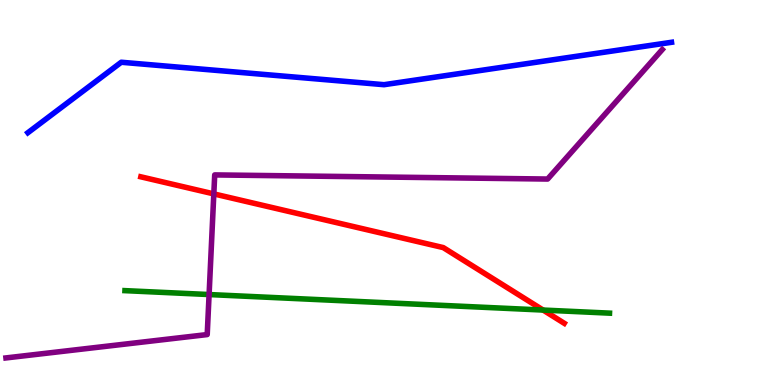[{'lines': ['blue', 'red'], 'intersections': []}, {'lines': ['green', 'red'], 'intersections': [{'x': 7.01, 'y': 1.95}]}, {'lines': ['purple', 'red'], 'intersections': [{'x': 2.76, 'y': 4.96}]}, {'lines': ['blue', 'green'], 'intersections': []}, {'lines': ['blue', 'purple'], 'intersections': []}, {'lines': ['green', 'purple'], 'intersections': [{'x': 2.7, 'y': 2.35}]}]